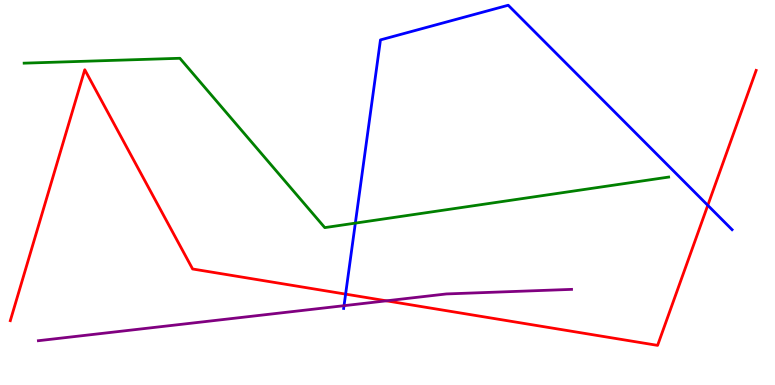[{'lines': ['blue', 'red'], 'intersections': [{'x': 4.46, 'y': 2.36}, {'x': 9.13, 'y': 4.67}]}, {'lines': ['green', 'red'], 'intersections': []}, {'lines': ['purple', 'red'], 'intersections': [{'x': 4.99, 'y': 2.19}]}, {'lines': ['blue', 'green'], 'intersections': [{'x': 4.59, 'y': 4.2}]}, {'lines': ['blue', 'purple'], 'intersections': [{'x': 4.44, 'y': 2.06}]}, {'lines': ['green', 'purple'], 'intersections': []}]